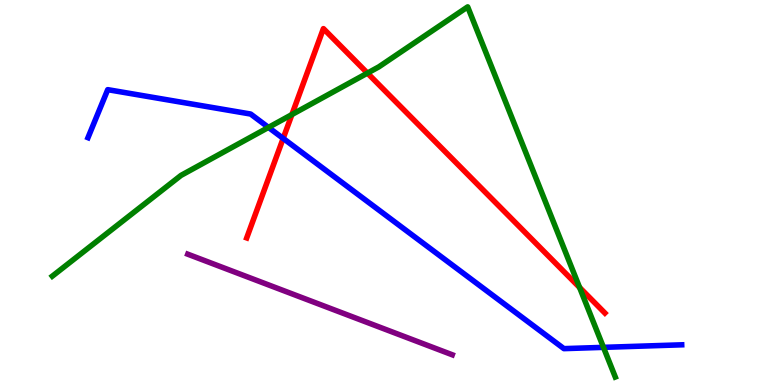[{'lines': ['blue', 'red'], 'intersections': [{'x': 3.65, 'y': 6.41}]}, {'lines': ['green', 'red'], 'intersections': [{'x': 3.77, 'y': 7.02}, {'x': 4.74, 'y': 8.1}, {'x': 7.48, 'y': 2.53}]}, {'lines': ['purple', 'red'], 'intersections': []}, {'lines': ['blue', 'green'], 'intersections': [{'x': 3.46, 'y': 6.69}, {'x': 7.79, 'y': 0.978}]}, {'lines': ['blue', 'purple'], 'intersections': []}, {'lines': ['green', 'purple'], 'intersections': []}]